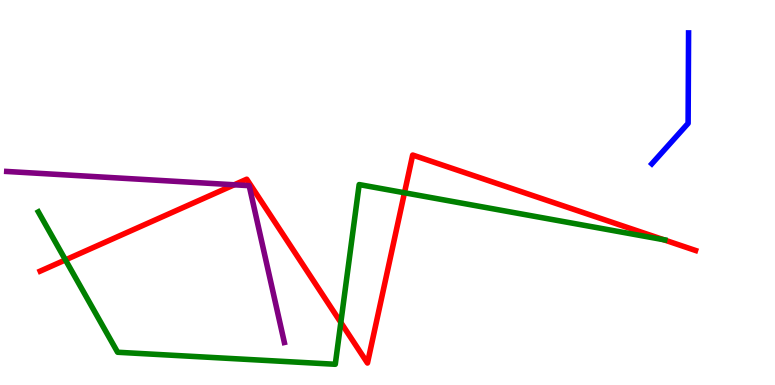[{'lines': ['blue', 'red'], 'intersections': []}, {'lines': ['green', 'red'], 'intersections': [{'x': 0.845, 'y': 3.25}, {'x': 4.4, 'y': 1.62}, {'x': 5.22, 'y': 4.99}, {'x': 8.56, 'y': 3.77}]}, {'lines': ['purple', 'red'], 'intersections': [{'x': 3.02, 'y': 5.2}]}, {'lines': ['blue', 'green'], 'intersections': []}, {'lines': ['blue', 'purple'], 'intersections': []}, {'lines': ['green', 'purple'], 'intersections': []}]